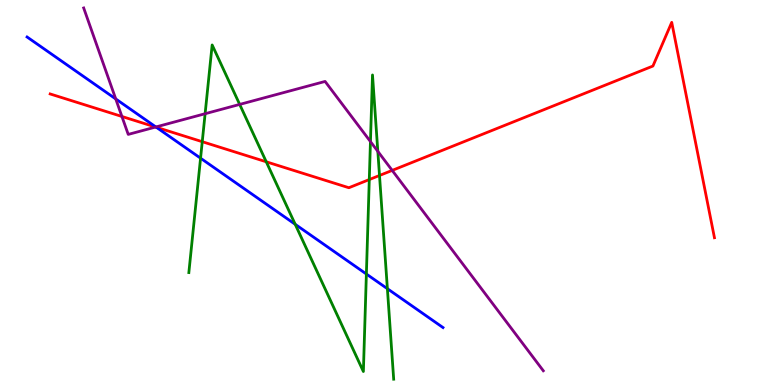[{'lines': ['blue', 'red'], 'intersections': [{'x': 2.02, 'y': 6.69}]}, {'lines': ['green', 'red'], 'intersections': [{'x': 2.61, 'y': 6.32}, {'x': 3.44, 'y': 5.8}, {'x': 4.76, 'y': 5.34}, {'x': 4.9, 'y': 5.44}]}, {'lines': ['purple', 'red'], 'intersections': [{'x': 1.57, 'y': 6.97}, {'x': 2.01, 'y': 6.7}, {'x': 5.06, 'y': 5.57}]}, {'lines': ['blue', 'green'], 'intersections': [{'x': 2.59, 'y': 5.89}, {'x': 3.81, 'y': 4.17}, {'x': 4.73, 'y': 2.88}, {'x': 5.0, 'y': 2.5}]}, {'lines': ['blue', 'purple'], 'intersections': [{'x': 1.49, 'y': 7.43}, {'x': 2.01, 'y': 6.7}]}, {'lines': ['green', 'purple'], 'intersections': [{'x': 2.65, 'y': 7.05}, {'x': 3.09, 'y': 7.29}, {'x': 4.78, 'y': 6.32}, {'x': 4.88, 'y': 6.07}]}]